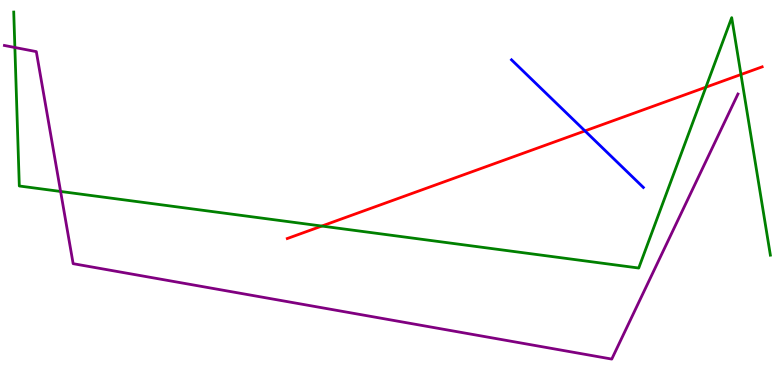[{'lines': ['blue', 'red'], 'intersections': [{'x': 7.55, 'y': 6.6}]}, {'lines': ['green', 'red'], 'intersections': [{'x': 4.15, 'y': 4.13}, {'x': 9.11, 'y': 7.74}, {'x': 9.56, 'y': 8.06}]}, {'lines': ['purple', 'red'], 'intersections': []}, {'lines': ['blue', 'green'], 'intersections': []}, {'lines': ['blue', 'purple'], 'intersections': []}, {'lines': ['green', 'purple'], 'intersections': [{'x': 0.192, 'y': 8.77}, {'x': 0.782, 'y': 5.03}]}]